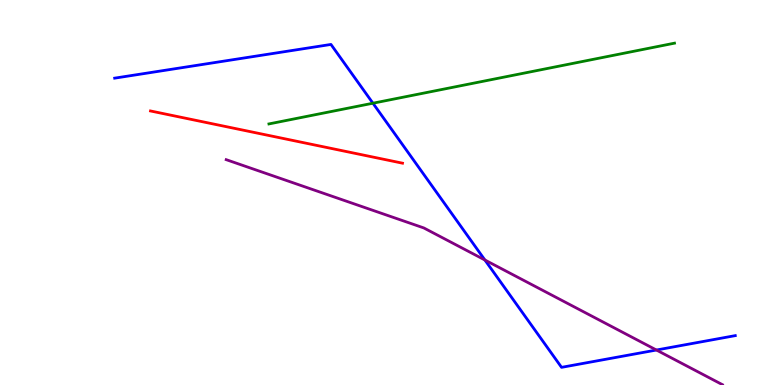[{'lines': ['blue', 'red'], 'intersections': []}, {'lines': ['green', 'red'], 'intersections': []}, {'lines': ['purple', 'red'], 'intersections': []}, {'lines': ['blue', 'green'], 'intersections': [{'x': 4.81, 'y': 7.32}]}, {'lines': ['blue', 'purple'], 'intersections': [{'x': 6.26, 'y': 3.25}, {'x': 8.47, 'y': 0.909}]}, {'lines': ['green', 'purple'], 'intersections': []}]